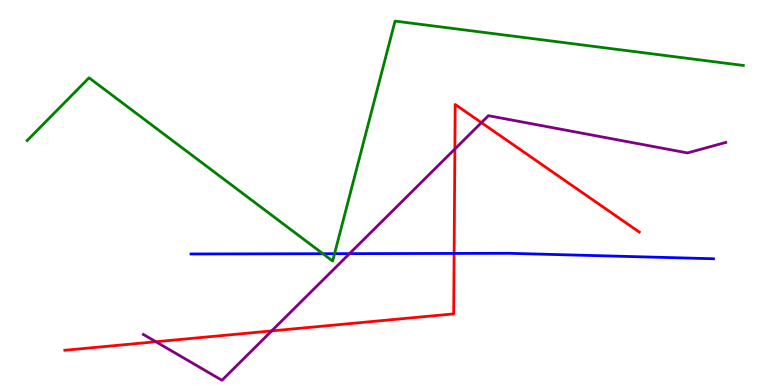[{'lines': ['blue', 'red'], 'intersections': [{'x': 5.86, 'y': 3.42}]}, {'lines': ['green', 'red'], 'intersections': []}, {'lines': ['purple', 'red'], 'intersections': [{'x': 2.01, 'y': 1.12}, {'x': 3.51, 'y': 1.4}, {'x': 5.87, 'y': 6.13}, {'x': 6.21, 'y': 6.81}]}, {'lines': ['blue', 'green'], 'intersections': [{'x': 4.17, 'y': 3.41}, {'x': 4.32, 'y': 3.41}]}, {'lines': ['blue', 'purple'], 'intersections': [{'x': 4.51, 'y': 3.41}]}, {'lines': ['green', 'purple'], 'intersections': []}]